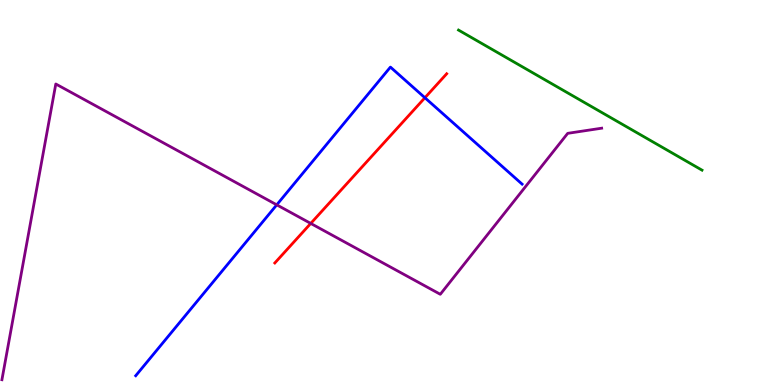[{'lines': ['blue', 'red'], 'intersections': [{'x': 5.48, 'y': 7.46}]}, {'lines': ['green', 'red'], 'intersections': []}, {'lines': ['purple', 'red'], 'intersections': [{'x': 4.01, 'y': 4.2}]}, {'lines': ['blue', 'green'], 'intersections': []}, {'lines': ['blue', 'purple'], 'intersections': [{'x': 3.57, 'y': 4.68}]}, {'lines': ['green', 'purple'], 'intersections': []}]